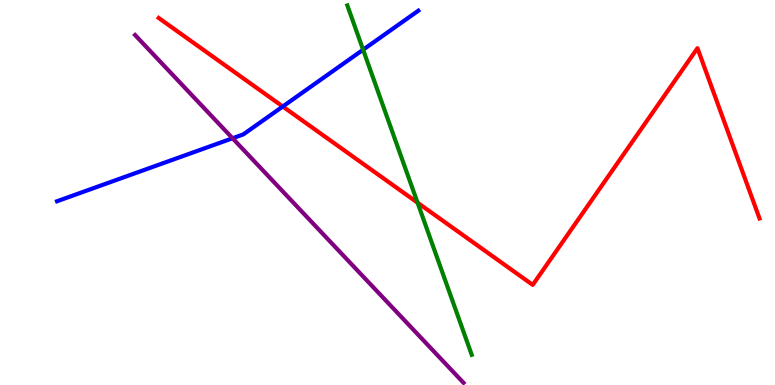[{'lines': ['blue', 'red'], 'intersections': [{'x': 3.65, 'y': 7.23}]}, {'lines': ['green', 'red'], 'intersections': [{'x': 5.39, 'y': 4.74}]}, {'lines': ['purple', 'red'], 'intersections': []}, {'lines': ['blue', 'green'], 'intersections': [{'x': 4.69, 'y': 8.71}]}, {'lines': ['blue', 'purple'], 'intersections': [{'x': 3.0, 'y': 6.41}]}, {'lines': ['green', 'purple'], 'intersections': []}]